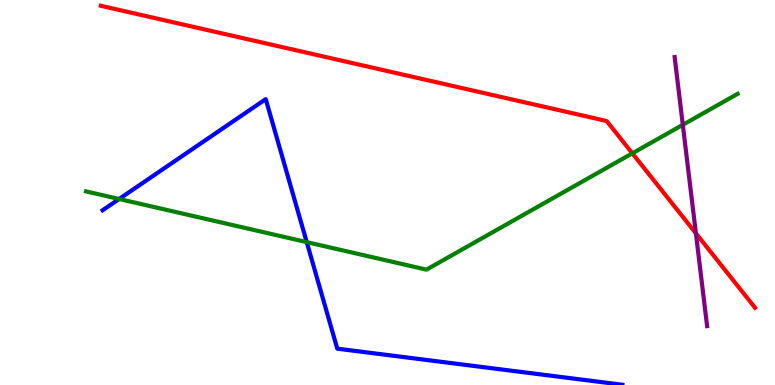[{'lines': ['blue', 'red'], 'intersections': []}, {'lines': ['green', 'red'], 'intersections': [{'x': 8.16, 'y': 6.02}]}, {'lines': ['purple', 'red'], 'intersections': [{'x': 8.98, 'y': 3.94}]}, {'lines': ['blue', 'green'], 'intersections': [{'x': 1.54, 'y': 4.83}, {'x': 3.96, 'y': 3.71}]}, {'lines': ['blue', 'purple'], 'intersections': []}, {'lines': ['green', 'purple'], 'intersections': [{'x': 8.81, 'y': 6.76}]}]